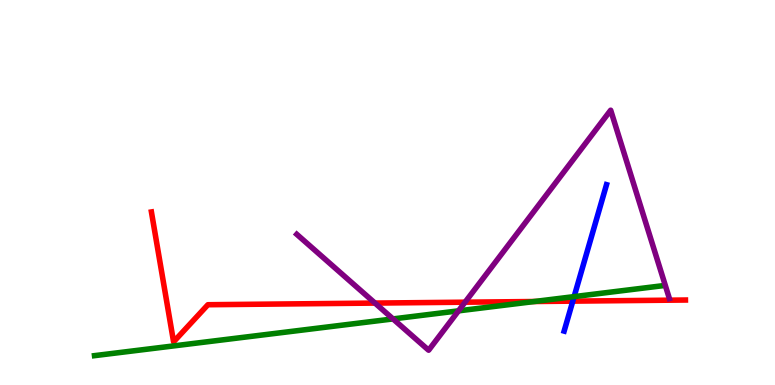[{'lines': ['blue', 'red'], 'intersections': [{'x': 7.39, 'y': 2.18}]}, {'lines': ['green', 'red'], 'intersections': [{'x': 6.9, 'y': 2.17}]}, {'lines': ['purple', 'red'], 'intersections': [{'x': 4.84, 'y': 2.13}, {'x': 6.0, 'y': 2.15}]}, {'lines': ['blue', 'green'], 'intersections': [{'x': 7.41, 'y': 2.3}]}, {'lines': ['blue', 'purple'], 'intersections': []}, {'lines': ['green', 'purple'], 'intersections': [{'x': 5.07, 'y': 1.72}, {'x': 5.92, 'y': 1.93}]}]